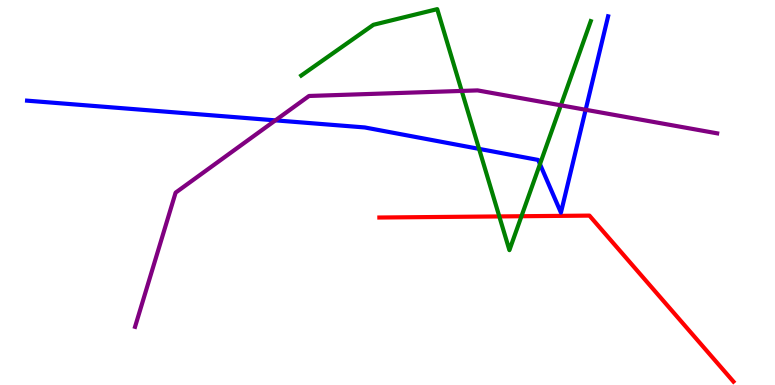[{'lines': ['blue', 'red'], 'intersections': []}, {'lines': ['green', 'red'], 'intersections': [{'x': 6.44, 'y': 4.38}, {'x': 6.73, 'y': 4.38}]}, {'lines': ['purple', 'red'], 'intersections': []}, {'lines': ['blue', 'green'], 'intersections': [{'x': 6.18, 'y': 6.13}, {'x': 6.97, 'y': 5.74}]}, {'lines': ['blue', 'purple'], 'intersections': [{'x': 3.55, 'y': 6.87}, {'x': 7.56, 'y': 7.15}]}, {'lines': ['green', 'purple'], 'intersections': [{'x': 5.96, 'y': 7.64}, {'x': 7.24, 'y': 7.26}]}]